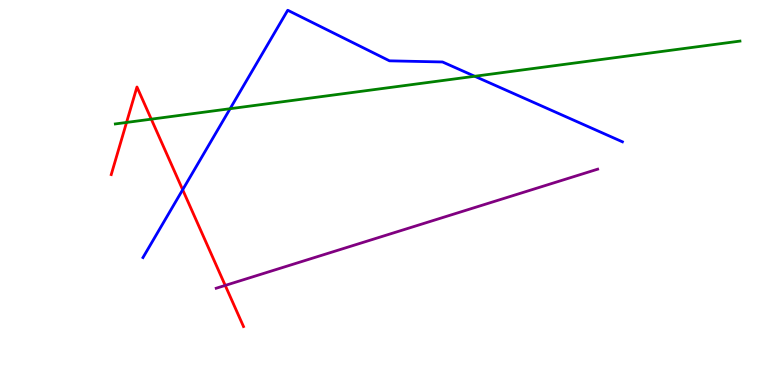[{'lines': ['blue', 'red'], 'intersections': [{'x': 2.36, 'y': 5.07}]}, {'lines': ['green', 'red'], 'intersections': [{'x': 1.63, 'y': 6.82}, {'x': 1.95, 'y': 6.9}]}, {'lines': ['purple', 'red'], 'intersections': [{'x': 2.91, 'y': 2.59}]}, {'lines': ['blue', 'green'], 'intersections': [{'x': 2.97, 'y': 7.18}, {'x': 6.13, 'y': 8.02}]}, {'lines': ['blue', 'purple'], 'intersections': []}, {'lines': ['green', 'purple'], 'intersections': []}]